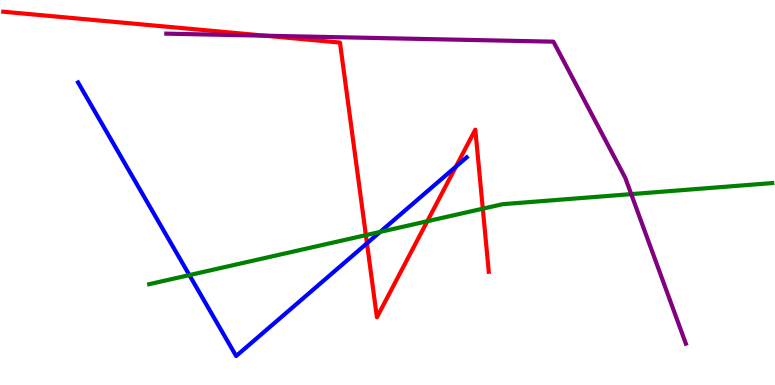[{'lines': ['blue', 'red'], 'intersections': [{'x': 4.74, 'y': 3.68}, {'x': 5.88, 'y': 5.67}]}, {'lines': ['green', 'red'], 'intersections': [{'x': 4.72, 'y': 3.89}, {'x': 5.51, 'y': 4.25}, {'x': 6.23, 'y': 4.58}]}, {'lines': ['purple', 'red'], 'intersections': [{'x': 3.42, 'y': 9.07}]}, {'lines': ['blue', 'green'], 'intersections': [{'x': 2.44, 'y': 2.85}, {'x': 4.91, 'y': 3.98}]}, {'lines': ['blue', 'purple'], 'intersections': []}, {'lines': ['green', 'purple'], 'intersections': [{'x': 8.14, 'y': 4.96}]}]